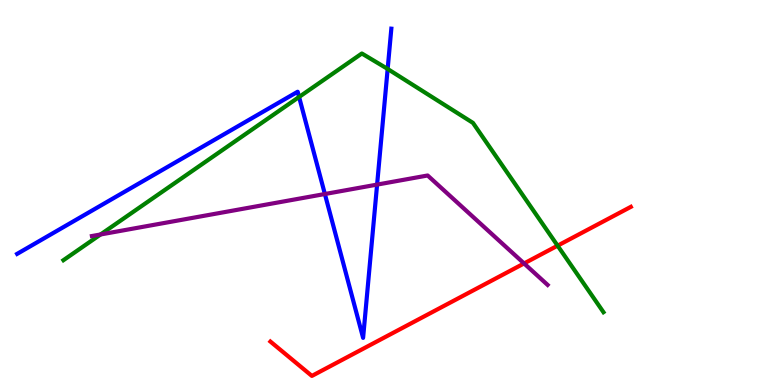[{'lines': ['blue', 'red'], 'intersections': []}, {'lines': ['green', 'red'], 'intersections': [{'x': 7.19, 'y': 3.62}]}, {'lines': ['purple', 'red'], 'intersections': [{'x': 6.76, 'y': 3.16}]}, {'lines': ['blue', 'green'], 'intersections': [{'x': 3.86, 'y': 7.48}, {'x': 5.0, 'y': 8.21}]}, {'lines': ['blue', 'purple'], 'intersections': [{'x': 4.19, 'y': 4.96}, {'x': 4.87, 'y': 5.21}]}, {'lines': ['green', 'purple'], 'intersections': [{'x': 1.3, 'y': 3.91}]}]